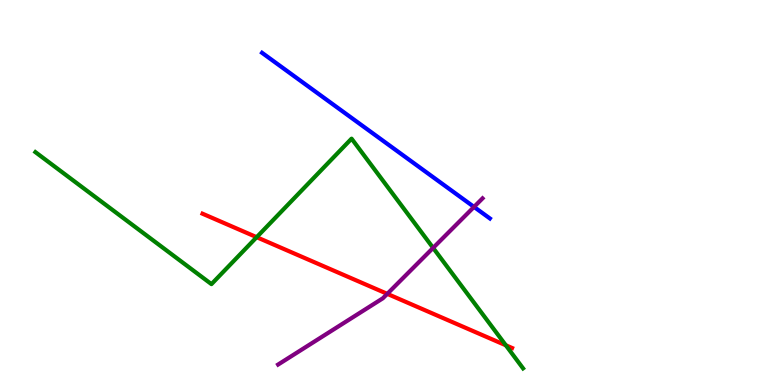[{'lines': ['blue', 'red'], 'intersections': []}, {'lines': ['green', 'red'], 'intersections': [{'x': 3.31, 'y': 3.84}, {'x': 6.53, 'y': 1.03}]}, {'lines': ['purple', 'red'], 'intersections': [{'x': 5.0, 'y': 2.37}]}, {'lines': ['blue', 'green'], 'intersections': []}, {'lines': ['blue', 'purple'], 'intersections': [{'x': 6.12, 'y': 4.63}]}, {'lines': ['green', 'purple'], 'intersections': [{'x': 5.59, 'y': 3.56}]}]